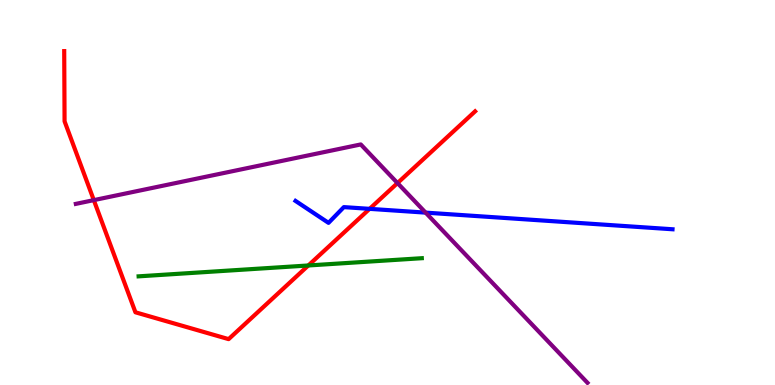[{'lines': ['blue', 'red'], 'intersections': [{'x': 4.77, 'y': 4.58}]}, {'lines': ['green', 'red'], 'intersections': [{'x': 3.98, 'y': 3.1}]}, {'lines': ['purple', 'red'], 'intersections': [{'x': 1.21, 'y': 4.8}, {'x': 5.13, 'y': 5.25}]}, {'lines': ['blue', 'green'], 'intersections': []}, {'lines': ['blue', 'purple'], 'intersections': [{'x': 5.49, 'y': 4.48}]}, {'lines': ['green', 'purple'], 'intersections': []}]